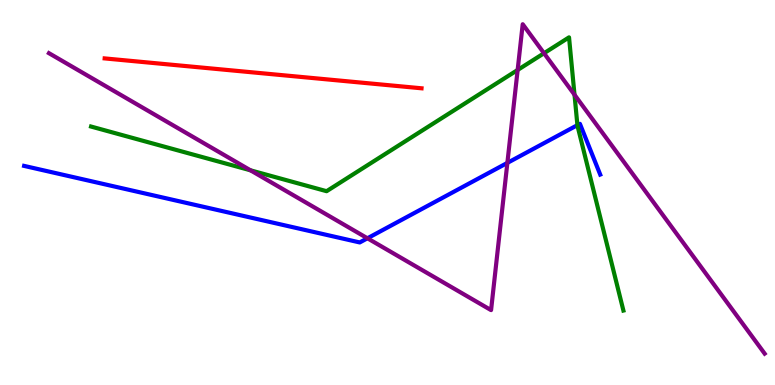[{'lines': ['blue', 'red'], 'intersections': []}, {'lines': ['green', 'red'], 'intersections': []}, {'lines': ['purple', 'red'], 'intersections': []}, {'lines': ['blue', 'green'], 'intersections': [{'x': 7.45, 'y': 6.75}]}, {'lines': ['blue', 'purple'], 'intersections': [{'x': 4.74, 'y': 3.81}, {'x': 6.55, 'y': 5.77}]}, {'lines': ['green', 'purple'], 'intersections': [{'x': 3.23, 'y': 5.58}, {'x': 6.68, 'y': 8.18}, {'x': 7.02, 'y': 8.62}, {'x': 7.41, 'y': 7.54}]}]